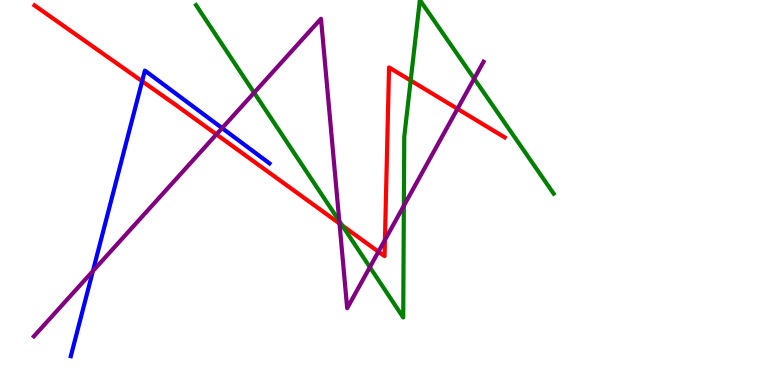[{'lines': ['blue', 'red'], 'intersections': [{'x': 1.83, 'y': 7.89}]}, {'lines': ['green', 'red'], 'intersections': [{'x': 4.42, 'y': 4.14}, {'x': 5.3, 'y': 7.91}]}, {'lines': ['purple', 'red'], 'intersections': [{'x': 2.79, 'y': 6.51}, {'x': 4.38, 'y': 4.19}, {'x': 4.88, 'y': 3.46}, {'x': 4.97, 'y': 3.77}, {'x': 5.9, 'y': 7.17}]}, {'lines': ['blue', 'green'], 'intersections': []}, {'lines': ['blue', 'purple'], 'intersections': [{'x': 1.2, 'y': 2.96}, {'x': 2.87, 'y': 6.67}]}, {'lines': ['green', 'purple'], 'intersections': [{'x': 3.28, 'y': 7.59}, {'x': 4.38, 'y': 4.26}, {'x': 4.77, 'y': 3.06}, {'x': 5.21, 'y': 4.66}, {'x': 6.12, 'y': 7.96}]}]